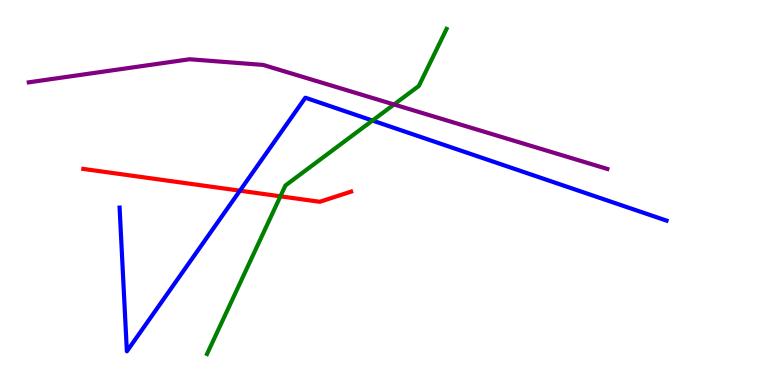[{'lines': ['blue', 'red'], 'intersections': [{'x': 3.1, 'y': 5.05}]}, {'lines': ['green', 'red'], 'intersections': [{'x': 3.62, 'y': 4.9}]}, {'lines': ['purple', 'red'], 'intersections': []}, {'lines': ['blue', 'green'], 'intersections': [{'x': 4.81, 'y': 6.87}]}, {'lines': ['blue', 'purple'], 'intersections': []}, {'lines': ['green', 'purple'], 'intersections': [{'x': 5.08, 'y': 7.29}]}]